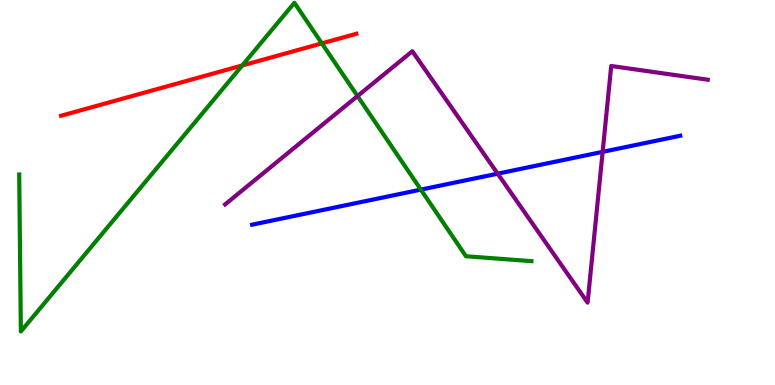[{'lines': ['blue', 'red'], 'intersections': []}, {'lines': ['green', 'red'], 'intersections': [{'x': 3.13, 'y': 8.3}, {'x': 4.15, 'y': 8.87}]}, {'lines': ['purple', 'red'], 'intersections': []}, {'lines': ['blue', 'green'], 'intersections': [{'x': 5.43, 'y': 5.07}]}, {'lines': ['blue', 'purple'], 'intersections': [{'x': 6.42, 'y': 5.49}, {'x': 7.78, 'y': 6.06}]}, {'lines': ['green', 'purple'], 'intersections': [{'x': 4.61, 'y': 7.5}]}]